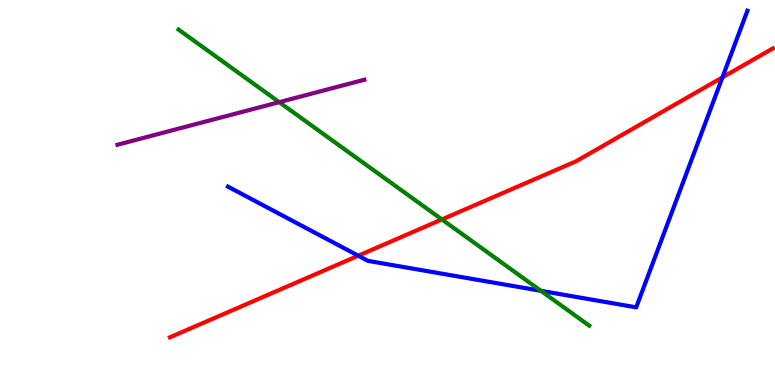[{'lines': ['blue', 'red'], 'intersections': [{'x': 4.62, 'y': 3.36}, {'x': 9.32, 'y': 7.99}]}, {'lines': ['green', 'red'], 'intersections': [{'x': 5.7, 'y': 4.3}]}, {'lines': ['purple', 'red'], 'intersections': []}, {'lines': ['blue', 'green'], 'intersections': [{'x': 6.98, 'y': 2.45}]}, {'lines': ['blue', 'purple'], 'intersections': []}, {'lines': ['green', 'purple'], 'intersections': [{'x': 3.6, 'y': 7.35}]}]